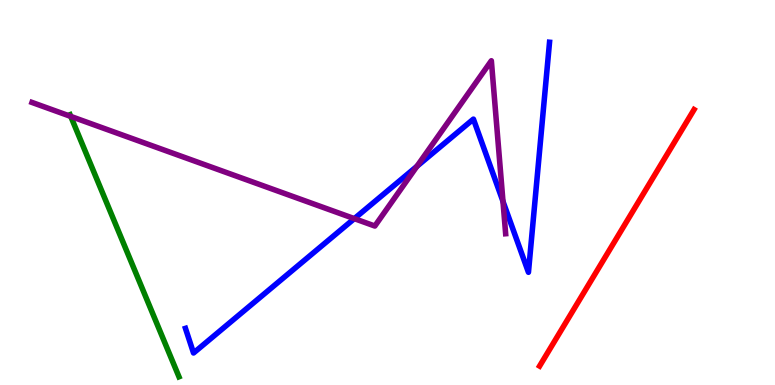[{'lines': ['blue', 'red'], 'intersections': []}, {'lines': ['green', 'red'], 'intersections': []}, {'lines': ['purple', 'red'], 'intersections': []}, {'lines': ['blue', 'green'], 'intersections': []}, {'lines': ['blue', 'purple'], 'intersections': [{'x': 4.57, 'y': 4.32}, {'x': 5.38, 'y': 5.68}, {'x': 6.49, 'y': 4.77}]}, {'lines': ['green', 'purple'], 'intersections': [{'x': 0.913, 'y': 6.98}]}]